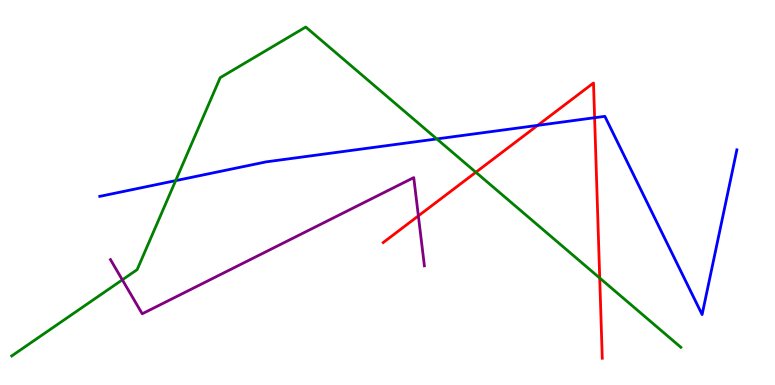[{'lines': ['blue', 'red'], 'intersections': [{'x': 6.94, 'y': 6.74}, {'x': 7.67, 'y': 6.94}]}, {'lines': ['green', 'red'], 'intersections': [{'x': 6.14, 'y': 5.53}, {'x': 7.74, 'y': 2.78}]}, {'lines': ['purple', 'red'], 'intersections': [{'x': 5.4, 'y': 4.39}]}, {'lines': ['blue', 'green'], 'intersections': [{'x': 2.27, 'y': 5.31}, {'x': 5.64, 'y': 6.39}]}, {'lines': ['blue', 'purple'], 'intersections': []}, {'lines': ['green', 'purple'], 'intersections': [{'x': 1.58, 'y': 2.73}]}]